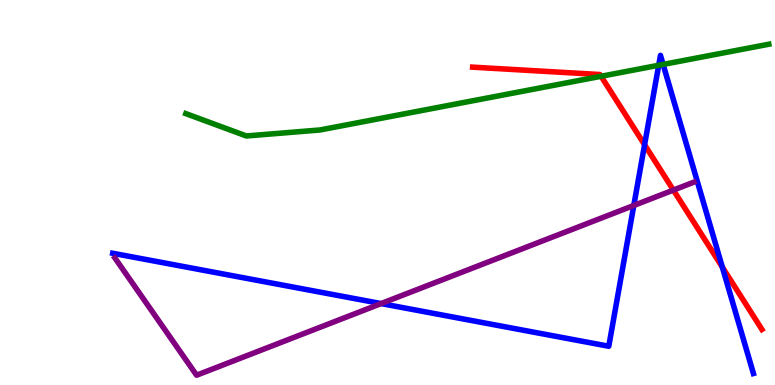[{'lines': ['blue', 'red'], 'intersections': [{'x': 8.32, 'y': 6.24}, {'x': 9.32, 'y': 3.06}]}, {'lines': ['green', 'red'], 'intersections': [{'x': 7.76, 'y': 8.02}]}, {'lines': ['purple', 'red'], 'intersections': [{'x': 8.69, 'y': 5.06}]}, {'lines': ['blue', 'green'], 'intersections': [{'x': 8.5, 'y': 8.3}, {'x': 8.56, 'y': 8.33}]}, {'lines': ['blue', 'purple'], 'intersections': [{'x': 4.92, 'y': 2.11}, {'x': 8.18, 'y': 4.66}]}, {'lines': ['green', 'purple'], 'intersections': []}]